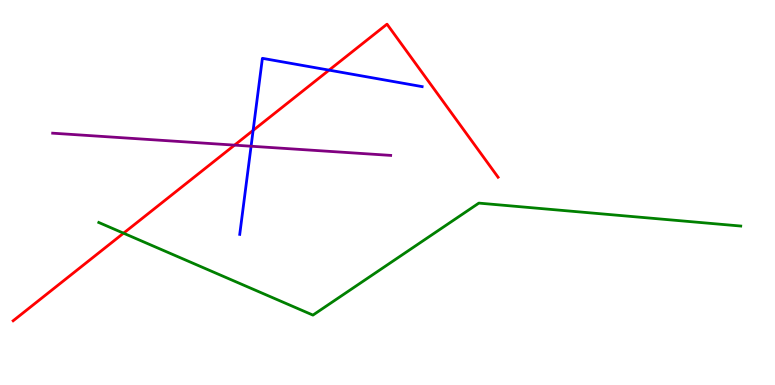[{'lines': ['blue', 'red'], 'intersections': [{'x': 3.27, 'y': 6.61}, {'x': 4.25, 'y': 8.18}]}, {'lines': ['green', 'red'], 'intersections': [{'x': 1.59, 'y': 3.94}]}, {'lines': ['purple', 'red'], 'intersections': [{'x': 3.03, 'y': 6.23}]}, {'lines': ['blue', 'green'], 'intersections': []}, {'lines': ['blue', 'purple'], 'intersections': [{'x': 3.24, 'y': 6.2}]}, {'lines': ['green', 'purple'], 'intersections': []}]